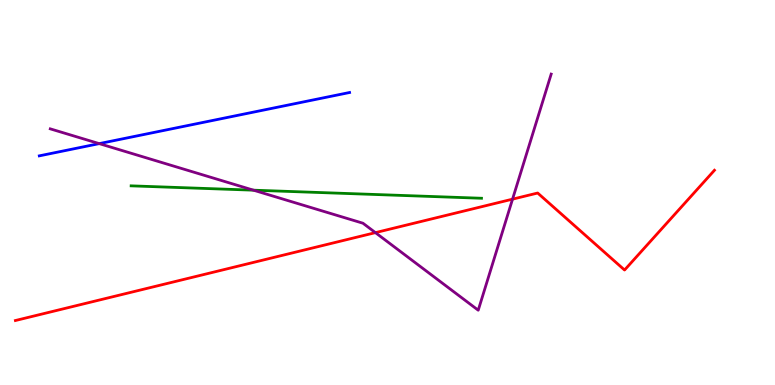[{'lines': ['blue', 'red'], 'intersections': []}, {'lines': ['green', 'red'], 'intersections': []}, {'lines': ['purple', 'red'], 'intersections': [{'x': 4.84, 'y': 3.96}, {'x': 6.61, 'y': 4.83}]}, {'lines': ['blue', 'green'], 'intersections': []}, {'lines': ['blue', 'purple'], 'intersections': [{'x': 1.28, 'y': 6.27}]}, {'lines': ['green', 'purple'], 'intersections': [{'x': 3.27, 'y': 5.06}]}]